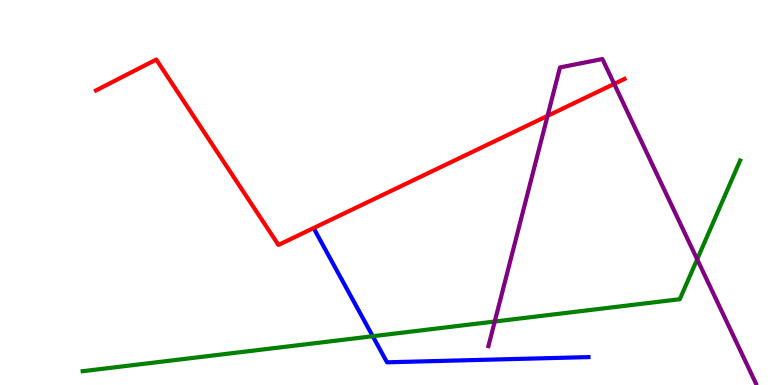[{'lines': ['blue', 'red'], 'intersections': []}, {'lines': ['green', 'red'], 'intersections': []}, {'lines': ['purple', 'red'], 'intersections': [{'x': 7.07, 'y': 6.99}, {'x': 7.93, 'y': 7.82}]}, {'lines': ['blue', 'green'], 'intersections': [{'x': 4.81, 'y': 1.27}]}, {'lines': ['blue', 'purple'], 'intersections': []}, {'lines': ['green', 'purple'], 'intersections': [{'x': 6.38, 'y': 1.65}, {'x': 9.0, 'y': 3.27}]}]